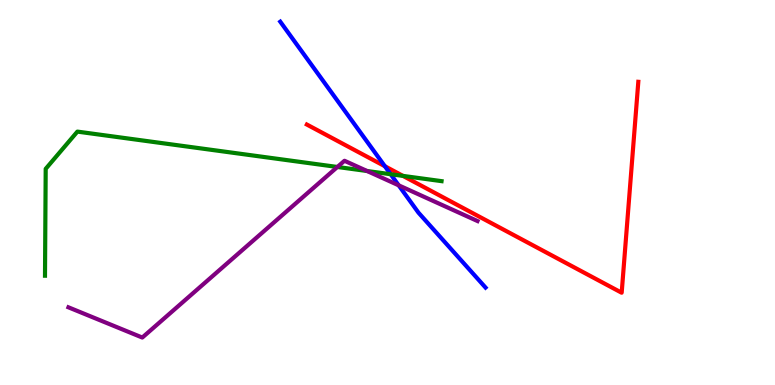[{'lines': ['blue', 'red'], 'intersections': [{'x': 4.97, 'y': 5.68}]}, {'lines': ['green', 'red'], 'intersections': [{'x': 5.2, 'y': 5.43}]}, {'lines': ['purple', 'red'], 'intersections': []}, {'lines': ['blue', 'green'], 'intersections': [{'x': 5.04, 'y': 5.47}]}, {'lines': ['blue', 'purple'], 'intersections': [{'x': 5.14, 'y': 5.19}]}, {'lines': ['green', 'purple'], 'intersections': [{'x': 4.35, 'y': 5.66}, {'x': 4.74, 'y': 5.56}]}]